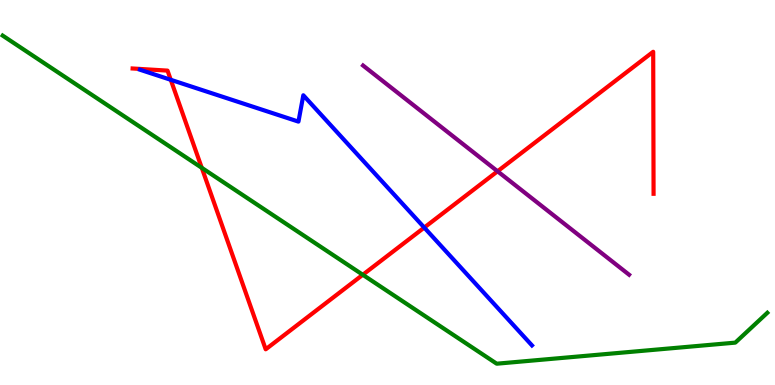[{'lines': ['blue', 'red'], 'intersections': [{'x': 2.2, 'y': 7.93}, {'x': 5.47, 'y': 4.09}]}, {'lines': ['green', 'red'], 'intersections': [{'x': 2.6, 'y': 5.64}, {'x': 4.68, 'y': 2.86}]}, {'lines': ['purple', 'red'], 'intersections': [{'x': 6.42, 'y': 5.55}]}, {'lines': ['blue', 'green'], 'intersections': []}, {'lines': ['blue', 'purple'], 'intersections': []}, {'lines': ['green', 'purple'], 'intersections': []}]